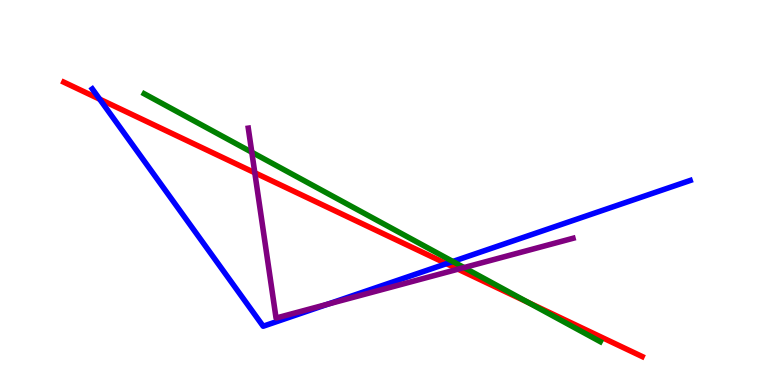[{'lines': ['blue', 'red'], 'intersections': [{'x': 1.29, 'y': 7.42}, {'x': 5.76, 'y': 3.15}]}, {'lines': ['green', 'red'], 'intersections': [{'x': 6.82, 'y': 2.14}]}, {'lines': ['purple', 'red'], 'intersections': [{'x': 3.29, 'y': 5.51}, {'x': 5.91, 'y': 3.01}]}, {'lines': ['blue', 'green'], 'intersections': [{'x': 5.84, 'y': 3.21}]}, {'lines': ['blue', 'purple'], 'intersections': [{'x': 4.23, 'y': 2.1}]}, {'lines': ['green', 'purple'], 'intersections': [{'x': 3.25, 'y': 6.05}, {'x': 5.99, 'y': 3.05}]}]